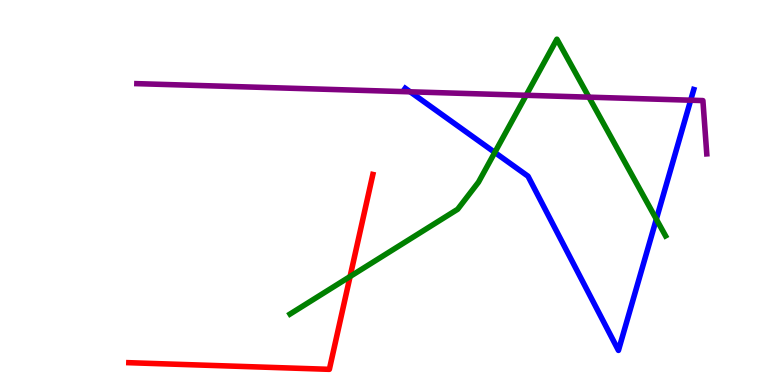[{'lines': ['blue', 'red'], 'intersections': []}, {'lines': ['green', 'red'], 'intersections': [{'x': 4.52, 'y': 2.82}]}, {'lines': ['purple', 'red'], 'intersections': []}, {'lines': ['blue', 'green'], 'intersections': [{'x': 6.38, 'y': 6.04}, {'x': 8.47, 'y': 4.31}]}, {'lines': ['blue', 'purple'], 'intersections': [{'x': 5.29, 'y': 7.62}, {'x': 8.91, 'y': 7.4}]}, {'lines': ['green', 'purple'], 'intersections': [{'x': 6.79, 'y': 7.53}, {'x': 7.6, 'y': 7.48}]}]